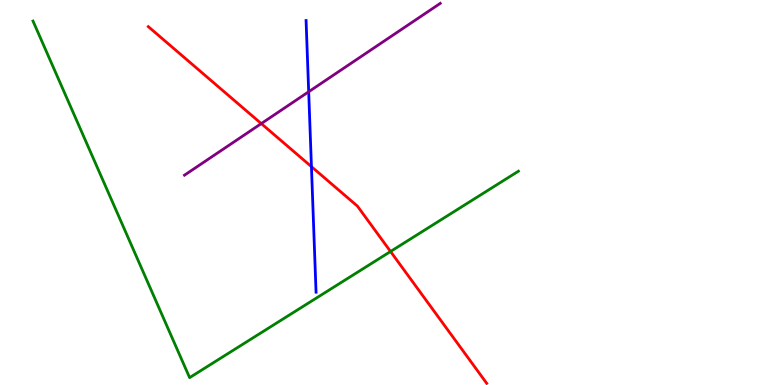[{'lines': ['blue', 'red'], 'intersections': [{'x': 4.02, 'y': 5.67}]}, {'lines': ['green', 'red'], 'intersections': [{'x': 5.04, 'y': 3.47}]}, {'lines': ['purple', 'red'], 'intersections': [{'x': 3.37, 'y': 6.79}]}, {'lines': ['blue', 'green'], 'intersections': []}, {'lines': ['blue', 'purple'], 'intersections': [{'x': 3.98, 'y': 7.62}]}, {'lines': ['green', 'purple'], 'intersections': []}]